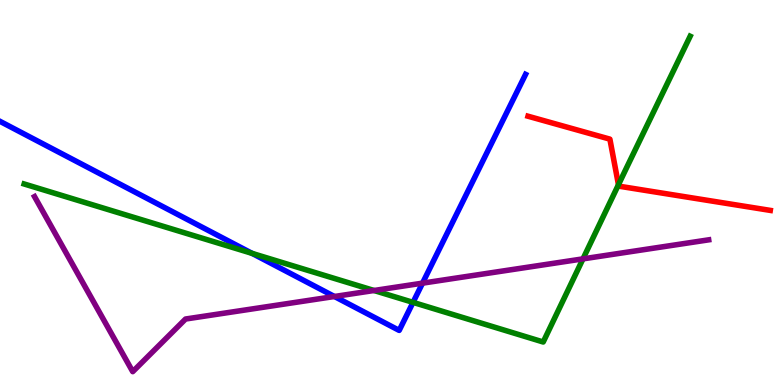[{'lines': ['blue', 'red'], 'intersections': []}, {'lines': ['green', 'red'], 'intersections': [{'x': 7.98, 'y': 5.2}]}, {'lines': ['purple', 'red'], 'intersections': []}, {'lines': ['blue', 'green'], 'intersections': [{'x': 3.25, 'y': 3.42}, {'x': 5.33, 'y': 2.15}]}, {'lines': ['blue', 'purple'], 'intersections': [{'x': 4.32, 'y': 2.3}, {'x': 5.45, 'y': 2.65}]}, {'lines': ['green', 'purple'], 'intersections': [{'x': 4.83, 'y': 2.45}, {'x': 7.52, 'y': 3.28}]}]